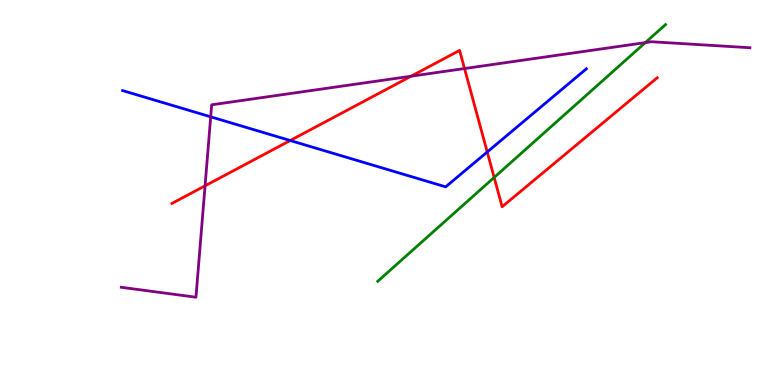[{'lines': ['blue', 'red'], 'intersections': [{'x': 3.74, 'y': 6.35}, {'x': 6.29, 'y': 6.05}]}, {'lines': ['green', 'red'], 'intersections': [{'x': 6.38, 'y': 5.39}]}, {'lines': ['purple', 'red'], 'intersections': [{'x': 2.65, 'y': 5.17}, {'x': 5.3, 'y': 8.02}, {'x': 5.99, 'y': 8.22}]}, {'lines': ['blue', 'green'], 'intersections': []}, {'lines': ['blue', 'purple'], 'intersections': [{'x': 2.72, 'y': 6.97}]}, {'lines': ['green', 'purple'], 'intersections': [{'x': 8.33, 'y': 8.89}]}]